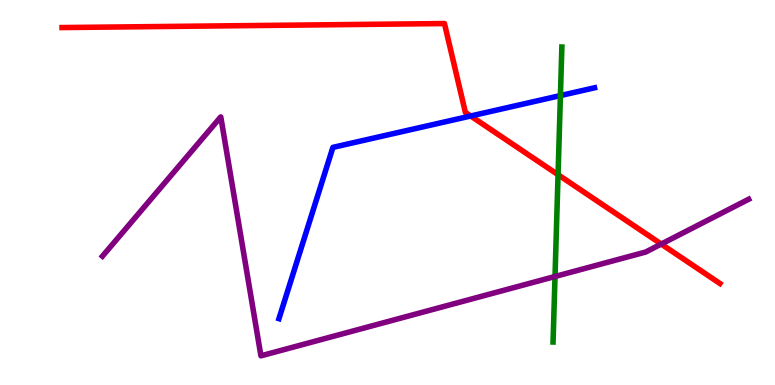[{'lines': ['blue', 'red'], 'intersections': [{'x': 6.07, 'y': 6.99}]}, {'lines': ['green', 'red'], 'intersections': [{'x': 7.2, 'y': 5.46}]}, {'lines': ['purple', 'red'], 'intersections': [{'x': 8.53, 'y': 3.66}]}, {'lines': ['blue', 'green'], 'intersections': [{'x': 7.23, 'y': 7.52}]}, {'lines': ['blue', 'purple'], 'intersections': []}, {'lines': ['green', 'purple'], 'intersections': [{'x': 7.16, 'y': 2.82}]}]